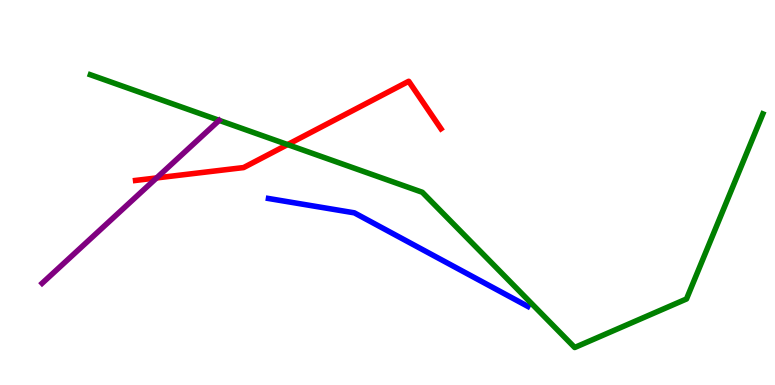[{'lines': ['blue', 'red'], 'intersections': []}, {'lines': ['green', 'red'], 'intersections': [{'x': 3.71, 'y': 6.24}]}, {'lines': ['purple', 'red'], 'intersections': [{'x': 2.02, 'y': 5.38}]}, {'lines': ['blue', 'green'], 'intersections': []}, {'lines': ['blue', 'purple'], 'intersections': []}, {'lines': ['green', 'purple'], 'intersections': []}]